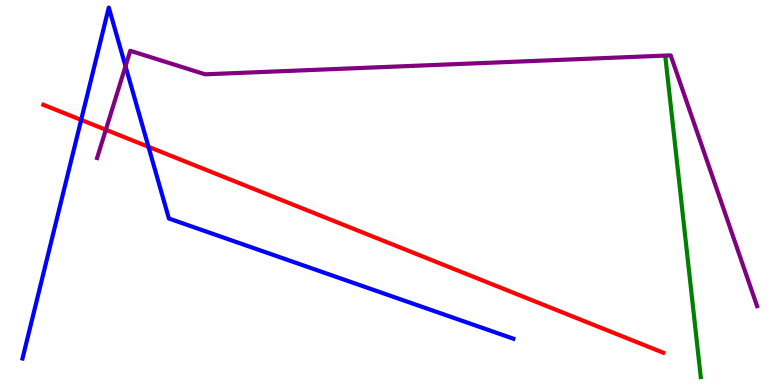[{'lines': ['blue', 'red'], 'intersections': [{'x': 1.05, 'y': 6.89}, {'x': 1.92, 'y': 6.19}]}, {'lines': ['green', 'red'], 'intersections': []}, {'lines': ['purple', 'red'], 'intersections': [{'x': 1.37, 'y': 6.63}]}, {'lines': ['blue', 'green'], 'intersections': []}, {'lines': ['blue', 'purple'], 'intersections': [{'x': 1.62, 'y': 8.28}]}, {'lines': ['green', 'purple'], 'intersections': []}]